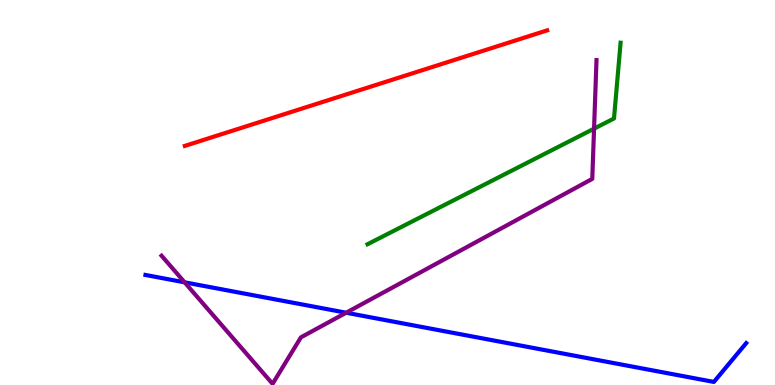[{'lines': ['blue', 'red'], 'intersections': []}, {'lines': ['green', 'red'], 'intersections': []}, {'lines': ['purple', 'red'], 'intersections': []}, {'lines': ['blue', 'green'], 'intersections': []}, {'lines': ['blue', 'purple'], 'intersections': [{'x': 2.38, 'y': 2.67}, {'x': 4.47, 'y': 1.88}]}, {'lines': ['green', 'purple'], 'intersections': [{'x': 7.67, 'y': 6.66}]}]